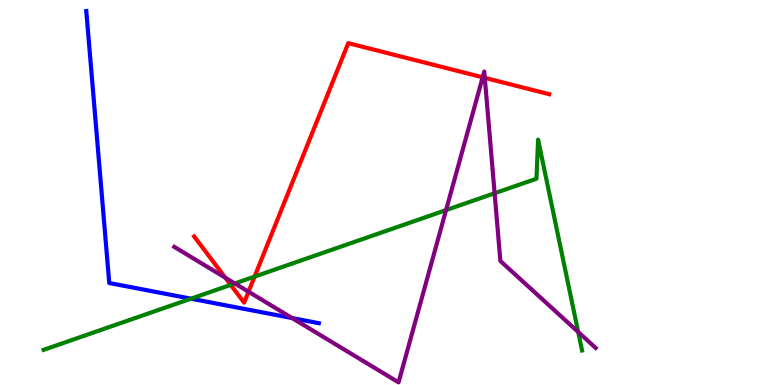[{'lines': ['blue', 'red'], 'intersections': []}, {'lines': ['green', 'red'], 'intersections': [{'x': 2.98, 'y': 2.6}, {'x': 3.29, 'y': 2.82}]}, {'lines': ['purple', 'red'], 'intersections': [{'x': 2.91, 'y': 2.79}, {'x': 3.21, 'y': 2.42}, {'x': 6.23, 'y': 7.99}, {'x': 6.26, 'y': 7.98}]}, {'lines': ['blue', 'green'], 'intersections': [{'x': 2.46, 'y': 2.24}]}, {'lines': ['blue', 'purple'], 'intersections': [{'x': 3.77, 'y': 1.74}]}, {'lines': ['green', 'purple'], 'intersections': [{'x': 3.03, 'y': 2.64}, {'x': 5.76, 'y': 4.54}, {'x': 6.38, 'y': 4.98}, {'x': 7.46, 'y': 1.38}]}]